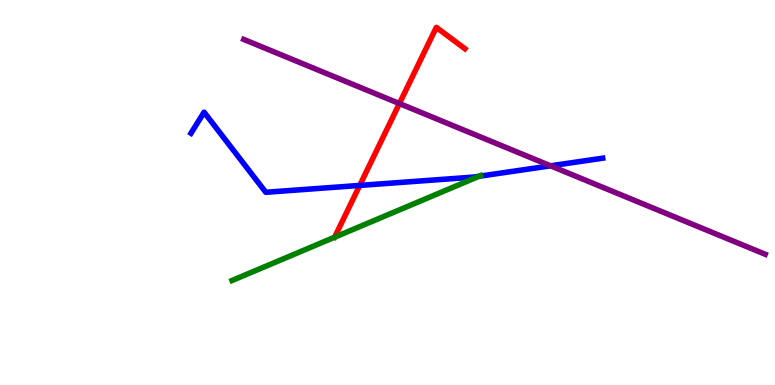[{'lines': ['blue', 'red'], 'intersections': [{'x': 4.64, 'y': 5.18}]}, {'lines': ['green', 'red'], 'intersections': []}, {'lines': ['purple', 'red'], 'intersections': [{'x': 5.15, 'y': 7.31}]}, {'lines': ['blue', 'green'], 'intersections': [{'x': 6.18, 'y': 5.42}]}, {'lines': ['blue', 'purple'], 'intersections': [{'x': 7.1, 'y': 5.69}]}, {'lines': ['green', 'purple'], 'intersections': []}]